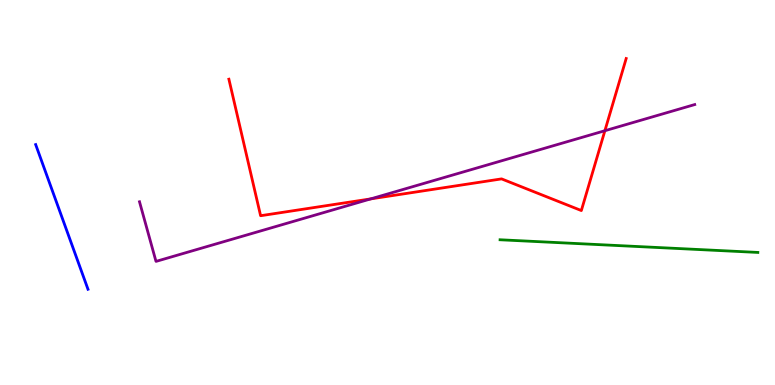[{'lines': ['blue', 'red'], 'intersections': []}, {'lines': ['green', 'red'], 'intersections': []}, {'lines': ['purple', 'red'], 'intersections': [{'x': 4.78, 'y': 4.83}, {'x': 7.81, 'y': 6.6}]}, {'lines': ['blue', 'green'], 'intersections': []}, {'lines': ['blue', 'purple'], 'intersections': []}, {'lines': ['green', 'purple'], 'intersections': []}]